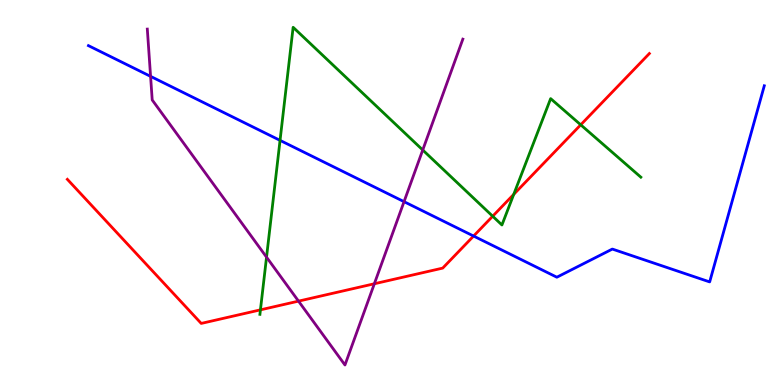[{'lines': ['blue', 'red'], 'intersections': [{'x': 6.11, 'y': 3.87}]}, {'lines': ['green', 'red'], 'intersections': [{'x': 3.36, 'y': 1.95}, {'x': 6.36, 'y': 4.38}, {'x': 6.63, 'y': 4.95}, {'x': 7.49, 'y': 6.76}]}, {'lines': ['purple', 'red'], 'intersections': [{'x': 3.85, 'y': 2.18}, {'x': 4.83, 'y': 2.63}]}, {'lines': ['blue', 'green'], 'intersections': [{'x': 3.61, 'y': 6.35}]}, {'lines': ['blue', 'purple'], 'intersections': [{'x': 1.94, 'y': 8.02}, {'x': 5.21, 'y': 4.76}]}, {'lines': ['green', 'purple'], 'intersections': [{'x': 3.44, 'y': 3.32}, {'x': 5.45, 'y': 6.1}]}]